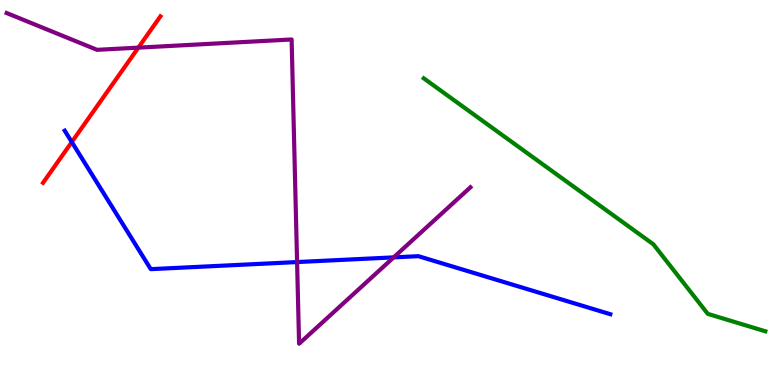[{'lines': ['blue', 'red'], 'intersections': [{'x': 0.926, 'y': 6.31}]}, {'lines': ['green', 'red'], 'intersections': []}, {'lines': ['purple', 'red'], 'intersections': [{'x': 1.79, 'y': 8.76}]}, {'lines': ['blue', 'green'], 'intersections': []}, {'lines': ['blue', 'purple'], 'intersections': [{'x': 3.83, 'y': 3.19}, {'x': 5.08, 'y': 3.31}]}, {'lines': ['green', 'purple'], 'intersections': []}]